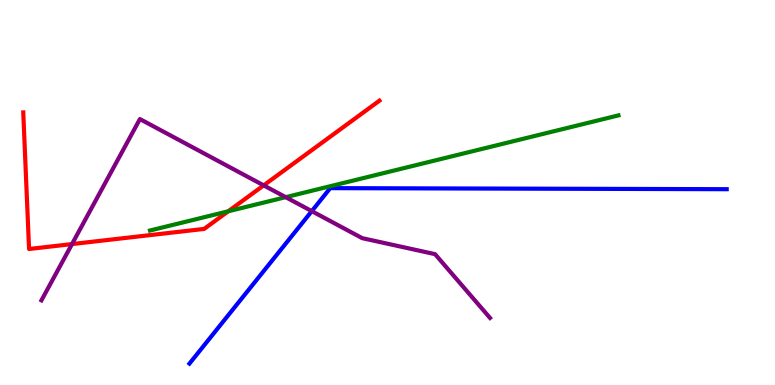[{'lines': ['blue', 'red'], 'intersections': []}, {'lines': ['green', 'red'], 'intersections': [{'x': 2.94, 'y': 4.51}]}, {'lines': ['purple', 'red'], 'intersections': [{'x': 0.929, 'y': 3.66}, {'x': 3.4, 'y': 5.19}]}, {'lines': ['blue', 'green'], 'intersections': []}, {'lines': ['blue', 'purple'], 'intersections': [{'x': 4.02, 'y': 4.52}]}, {'lines': ['green', 'purple'], 'intersections': [{'x': 3.69, 'y': 4.88}]}]